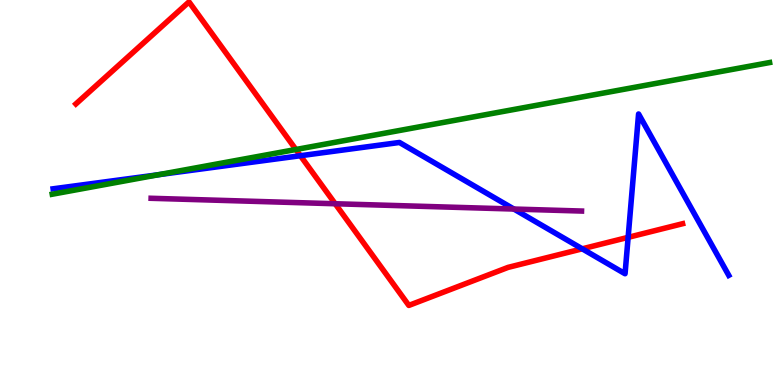[{'lines': ['blue', 'red'], 'intersections': [{'x': 3.88, 'y': 5.96}, {'x': 7.51, 'y': 3.54}, {'x': 8.1, 'y': 3.84}]}, {'lines': ['green', 'red'], 'intersections': [{'x': 3.82, 'y': 6.12}]}, {'lines': ['purple', 'red'], 'intersections': [{'x': 4.33, 'y': 4.71}]}, {'lines': ['blue', 'green'], 'intersections': [{'x': 2.05, 'y': 5.46}]}, {'lines': ['blue', 'purple'], 'intersections': [{'x': 6.63, 'y': 4.57}]}, {'lines': ['green', 'purple'], 'intersections': []}]